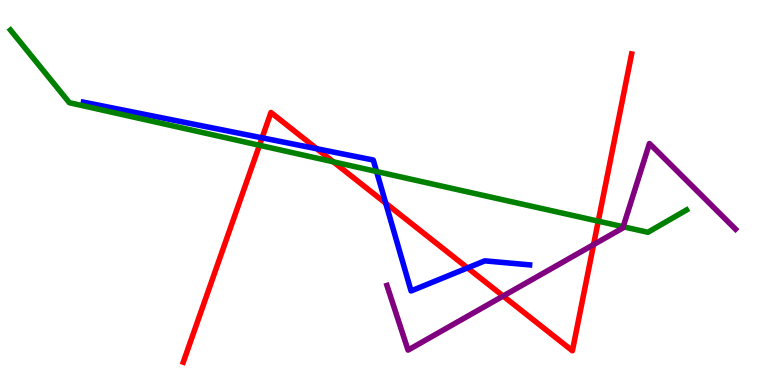[{'lines': ['blue', 'red'], 'intersections': [{'x': 3.38, 'y': 6.42}, {'x': 4.09, 'y': 6.14}, {'x': 4.98, 'y': 4.72}, {'x': 6.03, 'y': 3.04}]}, {'lines': ['green', 'red'], 'intersections': [{'x': 3.35, 'y': 6.23}, {'x': 4.3, 'y': 5.8}, {'x': 7.72, 'y': 4.26}]}, {'lines': ['purple', 'red'], 'intersections': [{'x': 6.49, 'y': 2.31}, {'x': 7.66, 'y': 3.65}]}, {'lines': ['blue', 'green'], 'intersections': [{'x': 4.86, 'y': 5.55}]}, {'lines': ['blue', 'purple'], 'intersections': []}, {'lines': ['green', 'purple'], 'intersections': [{'x': 8.04, 'y': 4.11}]}]